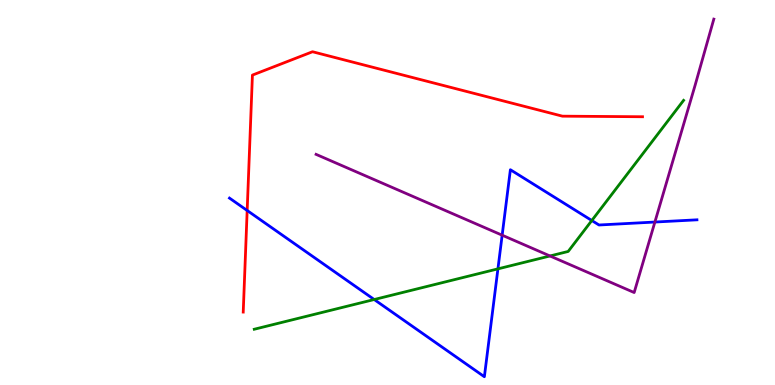[{'lines': ['blue', 'red'], 'intersections': [{'x': 3.19, 'y': 4.53}]}, {'lines': ['green', 'red'], 'intersections': []}, {'lines': ['purple', 'red'], 'intersections': []}, {'lines': ['blue', 'green'], 'intersections': [{'x': 4.83, 'y': 2.22}, {'x': 6.42, 'y': 3.02}, {'x': 7.64, 'y': 4.27}]}, {'lines': ['blue', 'purple'], 'intersections': [{'x': 6.48, 'y': 3.89}, {'x': 8.45, 'y': 4.23}]}, {'lines': ['green', 'purple'], 'intersections': [{'x': 7.1, 'y': 3.35}]}]